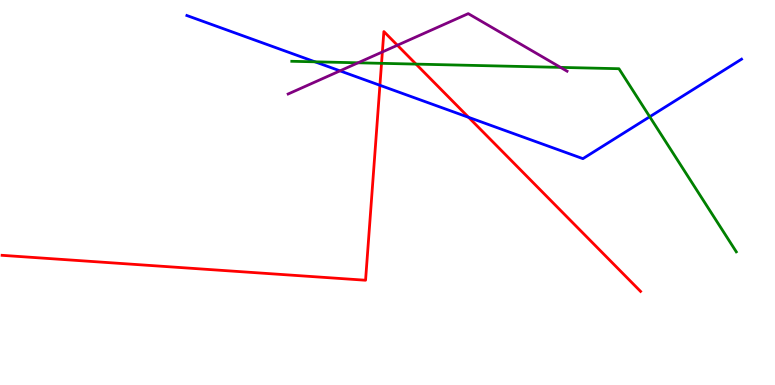[{'lines': ['blue', 'red'], 'intersections': [{'x': 4.9, 'y': 7.78}, {'x': 6.05, 'y': 6.95}]}, {'lines': ['green', 'red'], 'intersections': [{'x': 4.92, 'y': 8.36}, {'x': 5.37, 'y': 8.33}]}, {'lines': ['purple', 'red'], 'intersections': [{'x': 4.93, 'y': 8.65}, {'x': 5.13, 'y': 8.82}]}, {'lines': ['blue', 'green'], 'intersections': [{'x': 4.06, 'y': 8.39}, {'x': 8.38, 'y': 6.97}]}, {'lines': ['blue', 'purple'], 'intersections': [{'x': 4.39, 'y': 8.16}]}, {'lines': ['green', 'purple'], 'intersections': [{'x': 4.62, 'y': 8.37}, {'x': 7.23, 'y': 8.25}]}]